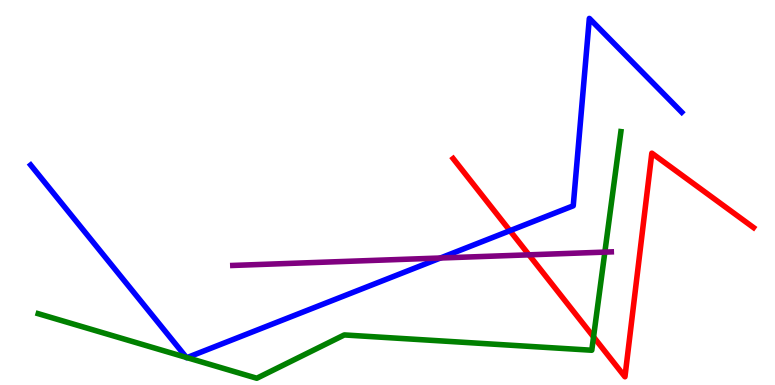[{'lines': ['blue', 'red'], 'intersections': [{'x': 6.58, 'y': 4.01}]}, {'lines': ['green', 'red'], 'intersections': [{'x': 7.66, 'y': 1.25}]}, {'lines': ['purple', 'red'], 'intersections': [{'x': 6.83, 'y': 3.38}]}, {'lines': ['blue', 'green'], 'intersections': [{'x': 2.41, 'y': 0.715}, {'x': 2.41, 'y': 0.711}]}, {'lines': ['blue', 'purple'], 'intersections': [{'x': 5.68, 'y': 3.3}]}, {'lines': ['green', 'purple'], 'intersections': [{'x': 7.8, 'y': 3.45}]}]